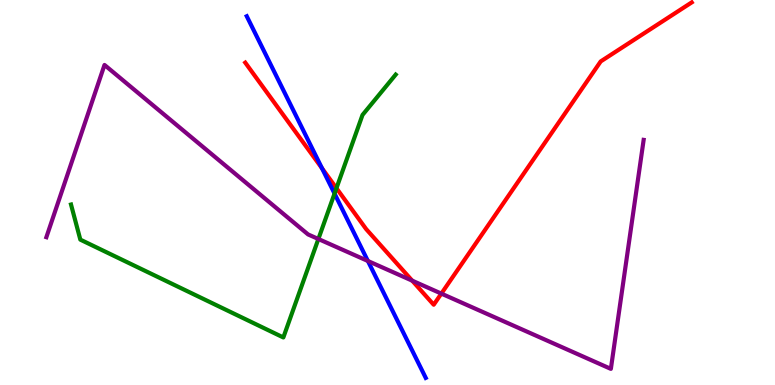[{'lines': ['blue', 'red'], 'intersections': [{'x': 4.16, 'y': 5.63}]}, {'lines': ['green', 'red'], 'intersections': [{'x': 4.34, 'y': 5.11}]}, {'lines': ['purple', 'red'], 'intersections': [{'x': 5.32, 'y': 2.71}, {'x': 5.69, 'y': 2.37}]}, {'lines': ['blue', 'green'], 'intersections': [{'x': 4.32, 'y': 4.97}]}, {'lines': ['blue', 'purple'], 'intersections': [{'x': 4.75, 'y': 3.22}]}, {'lines': ['green', 'purple'], 'intersections': [{'x': 4.11, 'y': 3.79}]}]